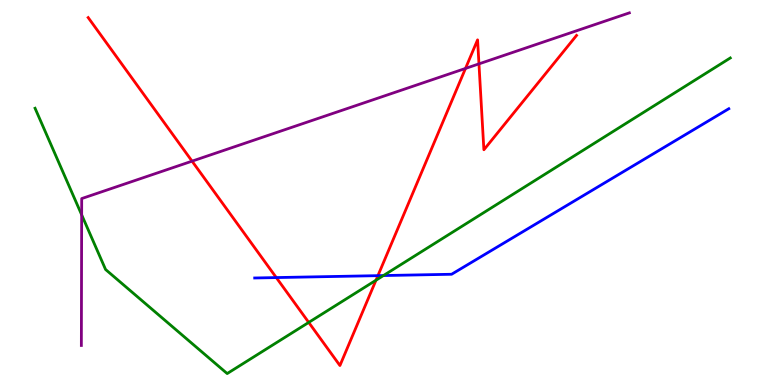[{'lines': ['blue', 'red'], 'intersections': [{'x': 3.56, 'y': 2.79}, {'x': 4.88, 'y': 2.84}]}, {'lines': ['green', 'red'], 'intersections': [{'x': 3.98, 'y': 1.63}, {'x': 4.85, 'y': 2.72}]}, {'lines': ['purple', 'red'], 'intersections': [{'x': 2.48, 'y': 5.81}, {'x': 6.01, 'y': 8.22}, {'x': 6.18, 'y': 8.34}]}, {'lines': ['blue', 'green'], 'intersections': [{'x': 4.95, 'y': 2.84}]}, {'lines': ['blue', 'purple'], 'intersections': []}, {'lines': ['green', 'purple'], 'intersections': [{'x': 1.05, 'y': 4.42}]}]